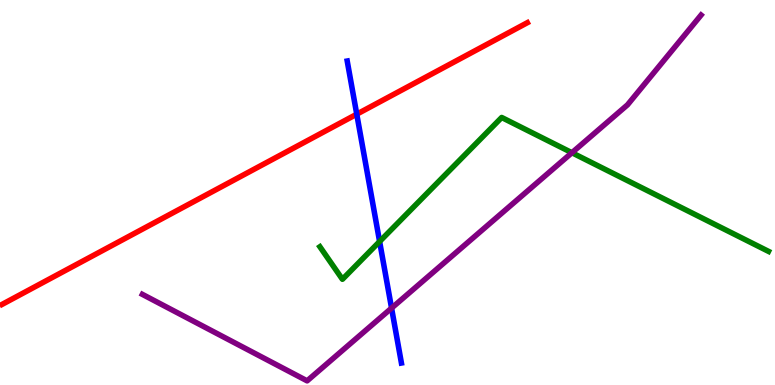[{'lines': ['blue', 'red'], 'intersections': [{'x': 4.6, 'y': 7.03}]}, {'lines': ['green', 'red'], 'intersections': []}, {'lines': ['purple', 'red'], 'intersections': []}, {'lines': ['blue', 'green'], 'intersections': [{'x': 4.9, 'y': 3.73}]}, {'lines': ['blue', 'purple'], 'intersections': [{'x': 5.05, 'y': 2.0}]}, {'lines': ['green', 'purple'], 'intersections': [{'x': 7.38, 'y': 6.03}]}]